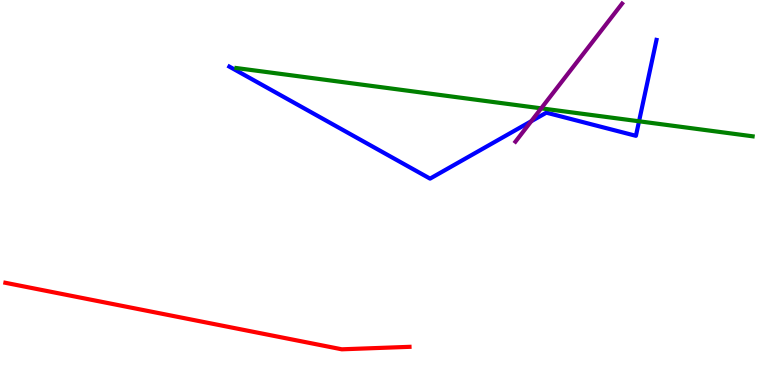[{'lines': ['blue', 'red'], 'intersections': []}, {'lines': ['green', 'red'], 'intersections': []}, {'lines': ['purple', 'red'], 'intersections': []}, {'lines': ['blue', 'green'], 'intersections': [{'x': 8.25, 'y': 6.85}]}, {'lines': ['blue', 'purple'], 'intersections': [{'x': 6.85, 'y': 6.85}]}, {'lines': ['green', 'purple'], 'intersections': [{'x': 6.98, 'y': 7.19}]}]